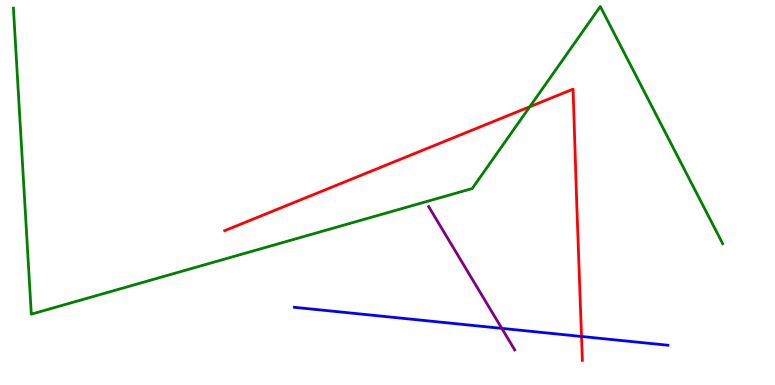[{'lines': ['blue', 'red'], 'intersections': [{'x': 7.5, 'y': 1.26}]}, {'lines': ['green', 'red'], 'intersections': [{'x': 6.84, 'y': 7.23}]}, {'lines': ['purple', 'red'], 'intersections': []}, {'lines': ['blue', 'green'], 'intersections': []}, {'lines': ['blue', 'purple'], 'intersections': [{'x': 6.47, 'y': 1.47}]}, {'lines': ['green', 'purple'], 'intersections': []}]